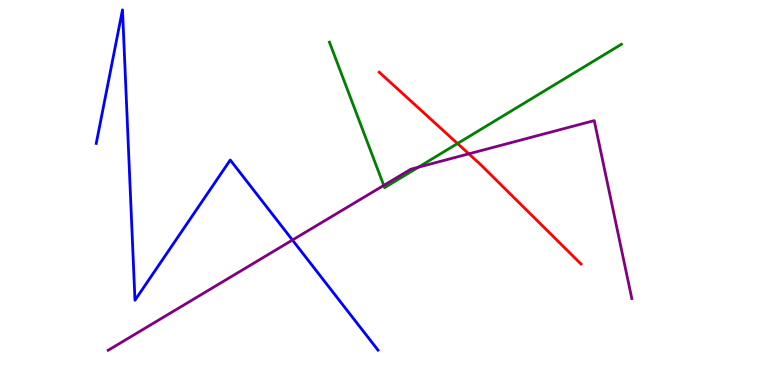[{'lines': ['blue', 'red'], 'intersections': []}, {'lines': ['green', 'red'], 'intersections': [{'x': 5.9, 'y': 6.27}]}, {'lines': ['purple', 'red'], 'intersections': [{'x': 6.05, 'y': 6.0}]}, {'lines': ['blue', 'green'], 'intersections': []}, {'lines': ['blue', 'purple'], 'intersections': [{'x': 3.77, 'y': 3.77}]}, {'lines': ['green', 'purple'], 'intersections': [{'x': 4.95, 'y': 5.18}, {'x': 5.4, 'y': 5.66}]}]